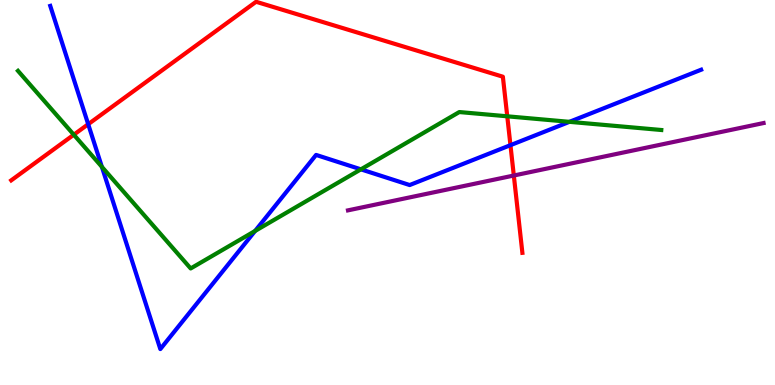[{'lines': ['blue', 'red'], 'intersections': [{'x': 1.14, 'y': 6.77}, {'x': 6.59, 'y': 6.23}]}, {'lines': ['green', 'red'], 'intersections': [{'x': 0.952, 'y': 6.5}, {'x': 6.55, 'y': 6.98}]}, {'lines': ['purple', 'red'], 'intersections': [{'x': 6.63, 'y': 5.44}]}, {'lines': ['blue', 'green'], 'intersections': [{'x': 1.31, 'y': 5.67}, {'x': 3.29, 'y': 4.0}, {'x': 4.66, 'y': 5.6}, {'x': 7.35, 'y': 6.84}]}, {'lines': ['blue', 'purple'], 'intersections': []}, {'lines': ['green', 'purple'], 'intersections': []}]